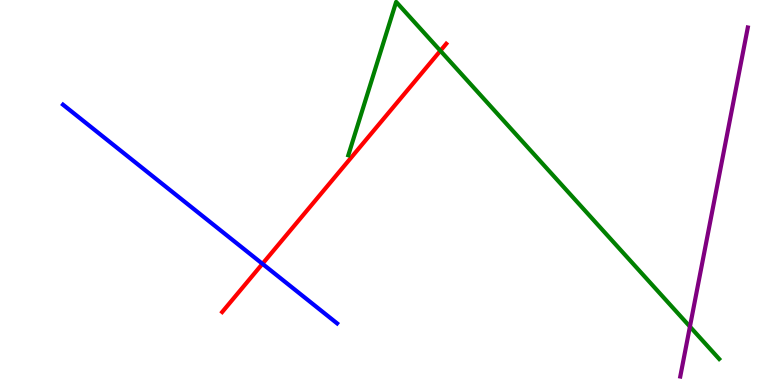[{'lines': ['blue', 'red'], 'intersections': [{'x': 3.39, 'y': 3.15}]}, {'lines': ['green', 'red'], 'intersections': [{'x': 5.68, 'y': 8.68}]}, {'lines': ['purple', 'red'], 'intersections': []}, {'lines': ['blue', 'green'], 'intersections': []}, {'lines': ['blue', 'purple'], 'intersections': []}, {'lines': ['green', 'purple'], 'intersections': [{'x': 8.9, 'y': 1.52}]}]